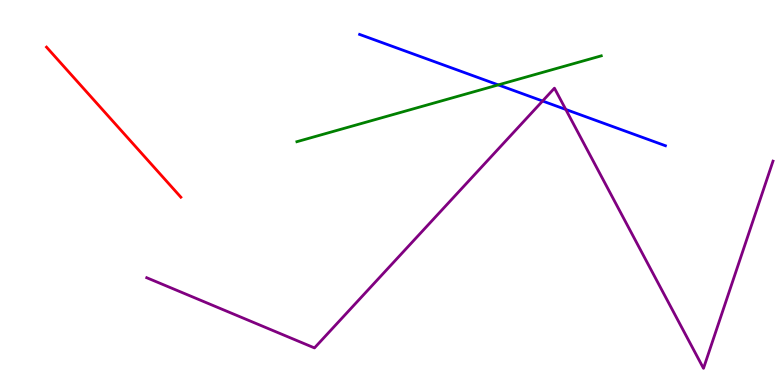[{'lines': ['blue', 'red'], 'intersections': []}, {'lines': ['green', 'red'], 'intersections': []}, {'lines': ['purple', 'red'], 'intersections': []}, {'lines': ['blue', 'green'], 'intersections': [{'x': 6.43, 'y': 7.8}]}, {'lines': ['blue', 'purple'], 'intersections': [{'x': 7.0, 'y': 7.38}, {'x': 7.3, 'y': 7.16}]}, {'lines': ['green', 'purple'], 'intersections': []}]